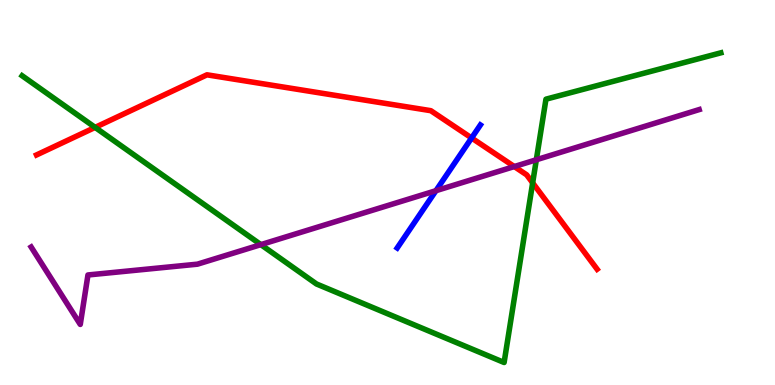[{'lines': ['blue', 'red'], 'intersections': [{'x': 6.09, 'y': 6.42}]}, {'lines': ['green', 'red'], 'intersections': [{'x': 1.23, 'y': 6.69}, {'x': 6.87, 'y': 5.25}]}, {'lines': ['purple', 'red'], 'intersections': [{'x': 6.64, 'y': 5.67}]}, {'lines': ['blue', 'green'], 'intersections': []}, {'lines': ['blue', 'purple'], 'intersections': [{'x': 5.63, 'y': 5.05}]}, {'lines': ['green', 'purple'], 'intersections': [{'x': 3.37, 'y': 3.65}, {'x': 6.92, 'y': 5.85}]}]